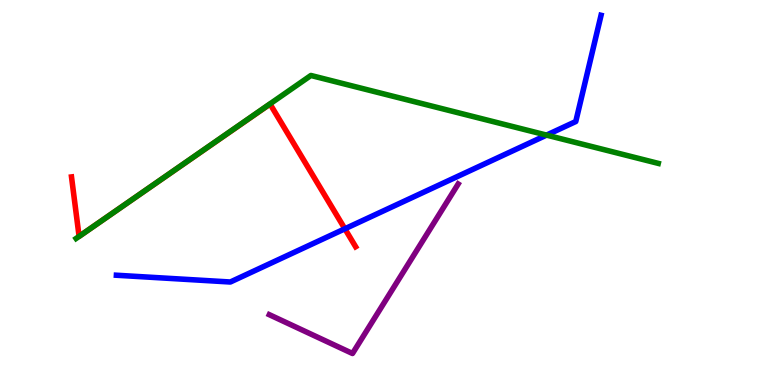[{'lines': ['blue', 'red'], 'intersections': [{'x': 4.45, 'y': 4.06}]}, {'lines': ['green', 'red'], 'intersections': [{'x': 1.54, 'y': 4.58}]}, {'lines': ['purple', 'red'], 'intersections': []}, {'lines': ['blue', 'green'], 'intersections': [{'x': 7.05, 'y': 6.49}]}, {'lines': ['blue', 'purple'], 'intersections': []}, {'lines': ['green', 'purple'], 'intersections': []}]